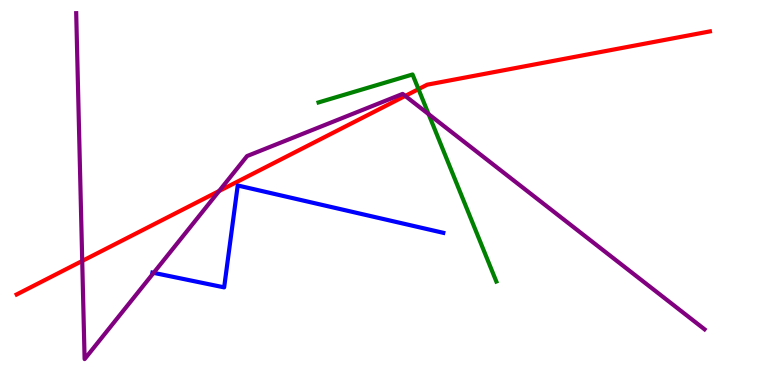[{'lines': ['blue', 'red'], 'intersections': []}, {'lines': ['green', 'red'], 'intersections': [{'x': 5.4, 'y': 7.68}]}, {'lines': ['purple', 'red'], 'intersections': [{'x': 1.06, 'y': 3.22}, {'x': 2.83, 'y': 5.04}, {'x': 5.23, 'y': 7.51}]}, {'lines': ['blue', 'green'], 'intersections': []}, {'lines': ['blue', 'purple'], 'intersections': [{'x': 1.98, 'y': 2.91}]}, {'lines': ['green', 'purple'], 'intersections': [{'x': 5.53, 'y': 7.04}]}]